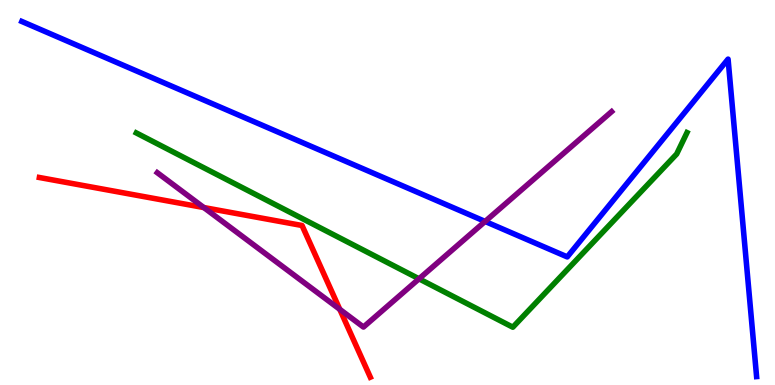[{'lines': ['blue', 'red'], 'intersections': []}, {'lines': ['green', 'red'], 'intersections': []}, {'lines': ['purple', 'red'], 'intersections': [{'x': 2.63, 'y': 4.61}, {'x': 4.38, 'y': 1.97}]}, {'lines': ['blue', 'green'], 'intersections': []}, {'lines': ['blue', 'purple'], 'intersections': [{'x': 6.26, 'y': 4.25}]}, {'lines': ['green', 'purple'], 'intersections': [{'x': 5.41, 'y': 2.76}]}]